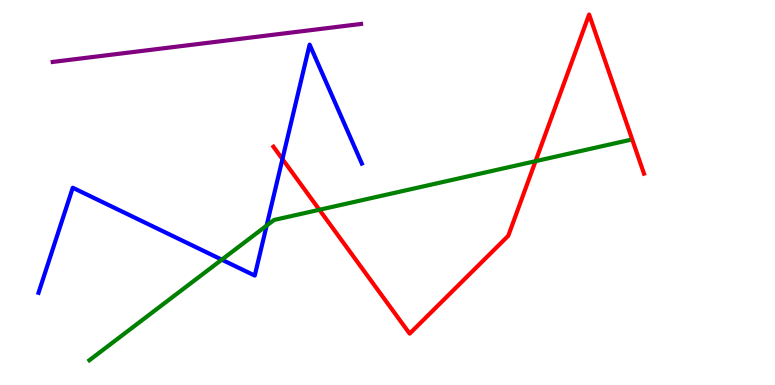[{'lines': ['blue', 'red'], 'intersections': [{'x': 3.64, 'y': 5.87}]}, {'lines': ['green', 'red'], 'intersections': [{'x': 4.12, 'y': 4.55}, {'x': 6.91, 'y': 5.81}]}, {'lines': ['purple', 'red'], 'intersections': []}, {'lines': ['blue', 'green'], 'intersections': [{'x': 2.86, 'y': 3.26}, {'x': 3.44, 'y': 4.14}]}, {'lines': ['blue', 'purple'], 'intersections': []}, {'lines': ['green', 'purple'], 'intersections': []}]